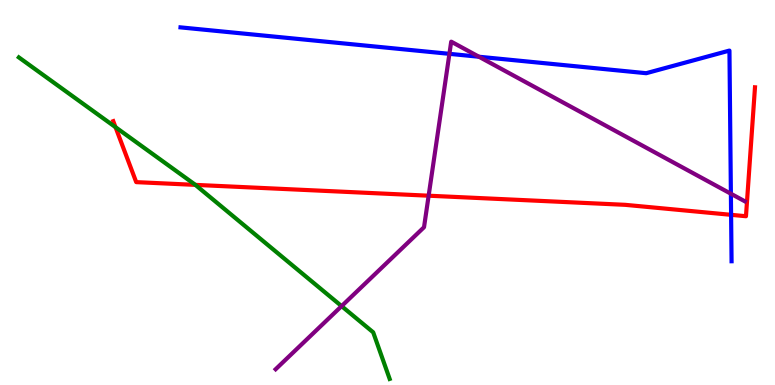[{'lines': ['blue', 'red'], 'intersections': [{'x': 9.43, 'y': 4.42}]}, {'lines': ['green', 'red'], 'intersections': [{'x': 1.49, 'y': 6.7}, {'x': 2.52, 'y': 5.2}]}, {'lines': ['purple', 'red'], 'intersections': [{'x': 5.53, 'y': 4.92}]}, {'lines': ['blue', 'green'], 'intersections': []}, {'lines': ['blue', 'purple'], 'intersections': [{'x': 5.8, 'y': 8.6}, {'x': 6.18, 'y': 8.53}, {'x': 9.43, 'y': 4.97}]}, {'lines': ['green', 'purple'], 'intersections': [{'x': 4.41, 'y': 2.05}]}]